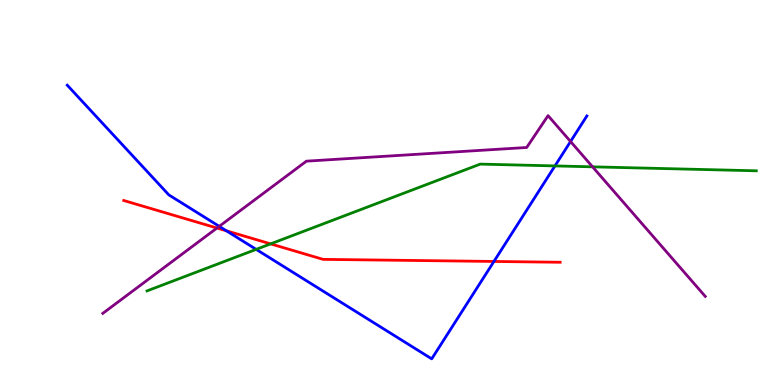[{'lines': ['blue', 'red'], 'intersections': [{'x': 2.92, 'y': 4.0}, {'x': 6.37, 'y': 3.21}]}, {'lines': ['green', 'red'], 'intersections': [{'x': 3.49, 'y': 3.67}]}, {'lines': ['purple', 'red'], 'intersections': [{'x': 2.8, 'y': 4.08}]}, {'lines': ['blue', 'green'], 'intersections': [{'x': 3.31, 'y': 3.52}, {'x': 7.16, 'y': 5.69}]}, {'lines': ['blue', 'purple'], 'intersections': [{'x': 2.83, 'y': 4.12}, {'x': 7.36, 'y': 6.32}]}, {'lines': ['green', 'purple'], 'intersections': [{'x': 7.65, 'y': 5.67}]}]